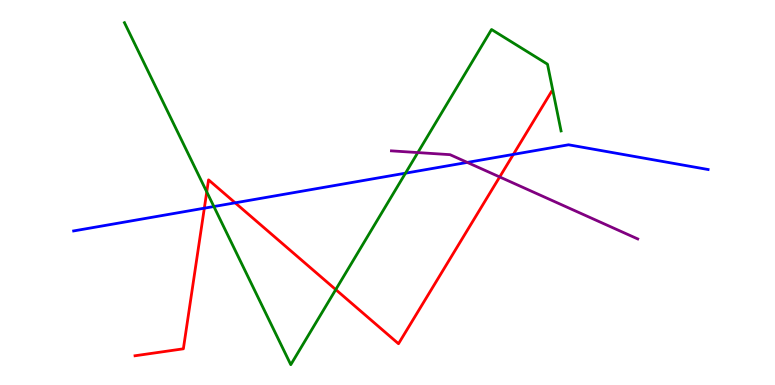[{'lines': ['blue', 'red'], 'intersections': [{'x': 2.64, 'y': 4.59}, {'x': 3.03, 'y': 4.73}, {'x': 6.62, 'y': 5.99}]}, {'lines': ['green', 'red'], 'intersections': [{'x': 2.67, 'y': 5.02}, {'x': 4.33, 'y': 2.48}]}, {'lines': ['purple', 'red'], 'intersections': [{'x': 6.45, 'y': 5.4}]}, {'lines': ['blue', 'green'], 'intersections': [{'x': 2.76, 'y': 4.64}, {'x': 5.23, 'y': 5.5}]}, {'lines': ['blue', 'purple'], 'intersections': [{'x': 6.03, 'y': 5.78}]}, {'lines': ['green', 'purple'], 'intersections': [{'x': 5.39, 'y': 6.04}]}]